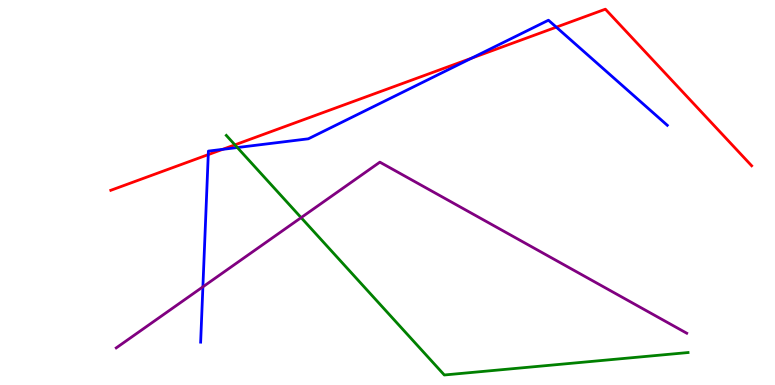[{'lines': ['blue', 'red'], 'intersections': [{'x': 2.69, 'y': 5.98}, {'x': 2.87, 'y': 6.12}, {'x': 6.08, 'y': 8.49}, {'x': 7.18, 'y': 9.29}]}, {'lines': ['green', 'red'], 'intersections': [{'x': 3.03, 'y': 6.24}]}, {'lines': ['purple', 'red'], 'intersections': []}, {'lines': ['blue', 'green'], 'intersections': [{'x': 3.06, 'y': 6.17}]}, {'lines': ['blue', 'purple'], 'intersections': [{'x': 2.62, 'y': 2.55}]}, {'lines': ['green', 'purple'], 'intersections': [{'x': 3.89, 'y': 4.35}]}]